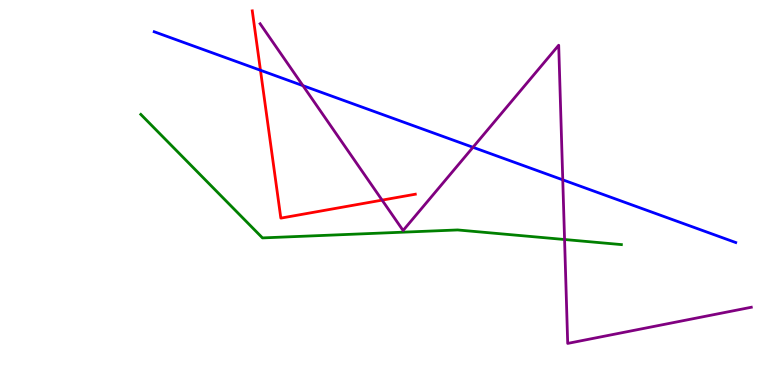[{'lines': ['blue', 'red'], 'intersections': [{'x': 3.36, 'y': 8.17}]}, {'lines': ['green', 'red'], 'intersections': []}, {'lines': ['purple', 'red'], 'intersections': [{'x': 4.93, 'y': 4.8}]}, {'lines': ['blue', 'green'], 'intersections': []}, {'lines': ['blue', 'purple'], 'intersections': [{'x': 3.91, 'y': 7.78}, {'x': 6.1, 'y': 6.17}, {'x': 7.26, 'y': 5.33}]}, {'lines': ['green', 'purple'], 'intersections': [{'x': 7.28, 'y': 3.78}]}]